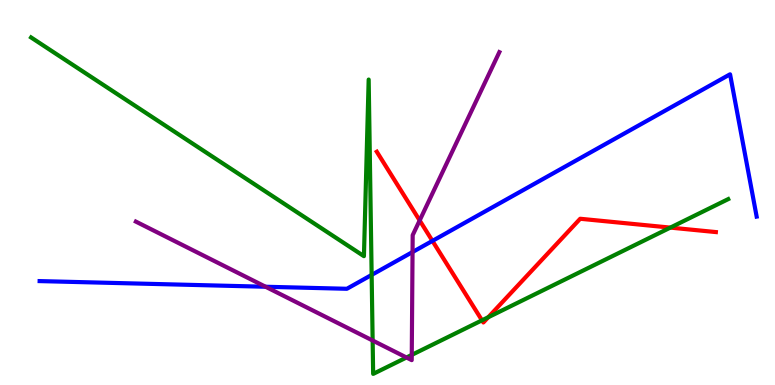[{'lines': ['blue', 'red'], 'intersections': [{'x': 5.58, 'y': 3.74}]}, {'lines': ['green', 'red'], 'intersections': [{'x': 6.22, 'y': 1.68}, {'x': 6.3, 'y': 1.76}, {'x': 8.65, 'y': 4.09}]}, {'lines': ['purple', 'red'], 'intersections': [{'x': 5.41, 'y': 4.27}]}, {'lines': ['blue', 'green'], 'intersections': [{'x': 4.8, 'y': 2.86}]}, {'lines': ['blue', 'purple'], 'intersections': [{'x': 3.43, 'y': 2.55}, {'x': 5.32, 'y': 3.45}]}, {'lines': ['green', 'purple'], 'intersections': [{'x': 4.81, 'y': 1.16}, {'x': 5.24, 'y': 0.714}, {'x': 5.31, 'y': 0.782}]}]